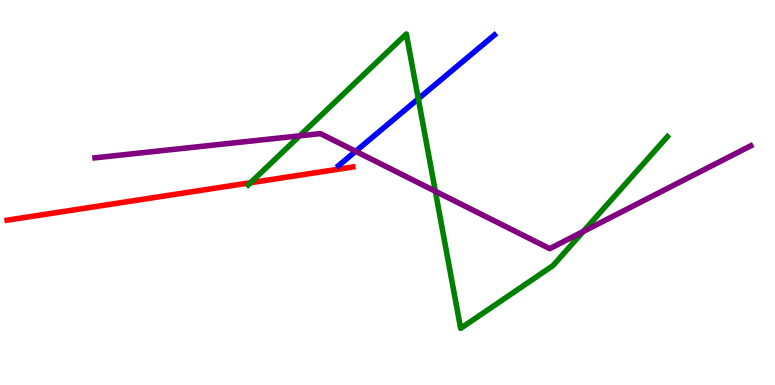[{'lines': ['blue', 'red'], 'intersections': []}, {'lines': ['green', 'red'], 'intersections': [{'x': 3.23, 'y': 5.25}]}, {'lines': ['purple', 'red'], 'intersections': []}, {'lines': ['blue', 'green'], 'intersections': [{'x': 5.4, 'y': 7.43}]}, {'lines': ['blue', 'purple'], 'intersections': [{'x': 4.59, 'y': 6.07}]}, {'lines': ['green', 'purple'], 'intersections': [{'x': 3.87, 'y': 6.47}, {'x': 5.62, 'y': 5.03}, {'x': 7.53, 'y': 3.99}]}]